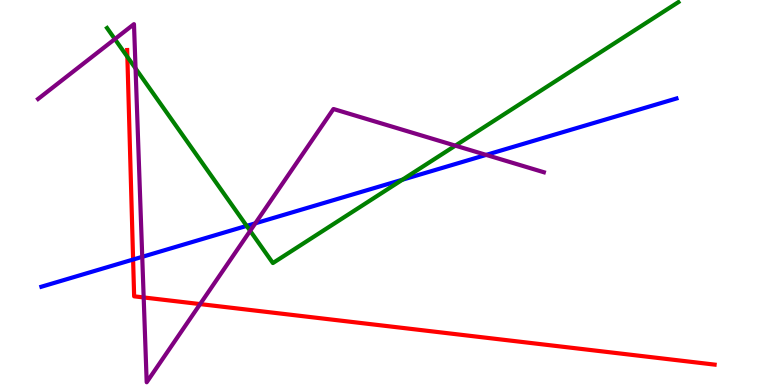[{'lines': ['blue', 'red'], 'intersections': [{'x': 1.72, 'y': 3.26}]}, {'lines': ['green', 'red'], 'intersections': [{'x': 1.64, 'y': 8.52}]}, {'lines': ['purple', 'red'], 'intersections': [{'x': 1.85, 'y': 2.27}, {'x': 2.58, 'y': 2.1}]}, {'lines': ['blue', 'green'], 'intersections': [{'x': 3.18, 'y': 4.13}, {'x': 5.19, 'y': 5.33}]}, {'lines': ['blue', 'purple'], 'intersections': [{'x': 1.84, 'y': 3.33}, {'x': 3.29, 'y': 4.2}, {'x': 6.27, 'y': 5.98}]}, {'lines': ['green', 'purple'], 'intersections': [{'x': 1.48, 'y': 8.99}, {'x': 1.75, 'y': 8.22}, {'x': 3.23, 'y': 4.0}, {'x': 5.88, 'y': 6.22}]}]